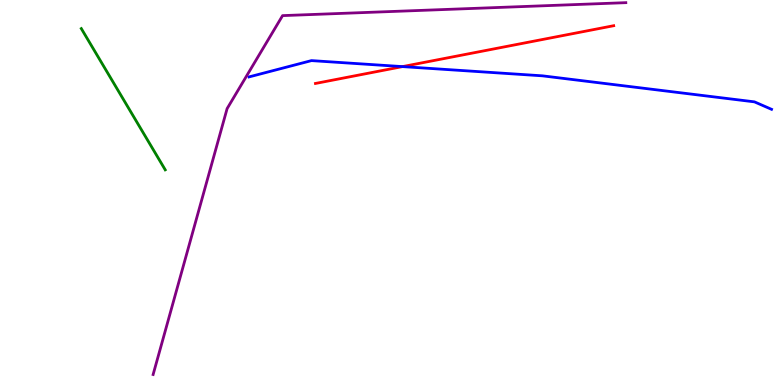[{'lines': ['blue', 'red'], 'intersections': [{'x': 5.19, 'y': 8.27}]}, {'lines': ['green', 'red'], 'intersections': []}, {'lines': ['purple', 'red'], 'intersections': []}, {'lines': ['blue', 'green'], 'intersections': []}, {'lines': ['blue', 'purple'], 'intersections': []}, {'lines': ['green', 'purple'], 'intersections': []}]